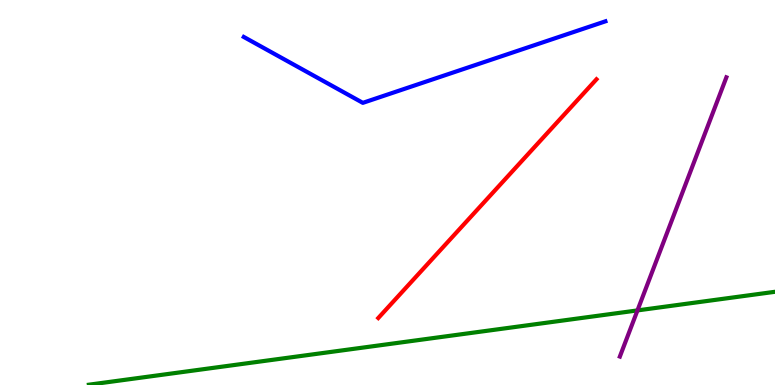[{'lines': ['blue', 'red'], 'intersections': []}, {'lines': ['green', 'red'], 'intersections': []}, {'lines': ['purple', 'red'], 'intersections': []}, {'lines': ['blue', 'green'], 'intersections': []}, {'lines': ['blue', 'purple'], 'intersections': []}, {'lines': ['green', 'purple'], 'intersections': [{'x': 8.23, 'y': 1.94}]}]